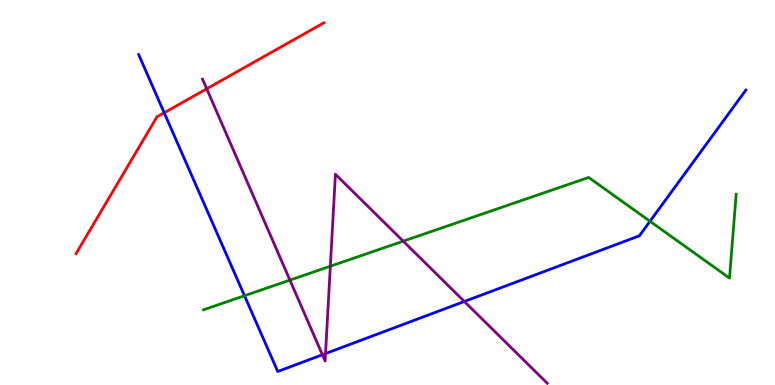[{'lines': ['blue', 'red'], 'intersections': [{'x': 2.12, 'y': 7.07}]}, {'lines': ['green', 'red'], 'intersections': []}, {'lines': ['purple', 'red'], 'intersections': [{'x': 2.67, 'y': 7.69}]}, {'lines': ['blue', 'green'], 'intersections': [{'x': 3.15, 'y': 2.32}, {'x': 8.39, 'y': 4.25}]}, {'lines': ['blue', 'purple'], 'intersections': [{'x': 4.16, 'y': 0.786}, {'x': 4.2, 'y': 0.816}, {'x': 5.99, 'y': 2.17}]}, {'lines': ['green', 'purple'], 'intersections': [{'x': 3.74, 'y': 2.72}, {'x': 4.26, 'y': 3.09}, {'x': 5.2, 'y': 3.74}]}]